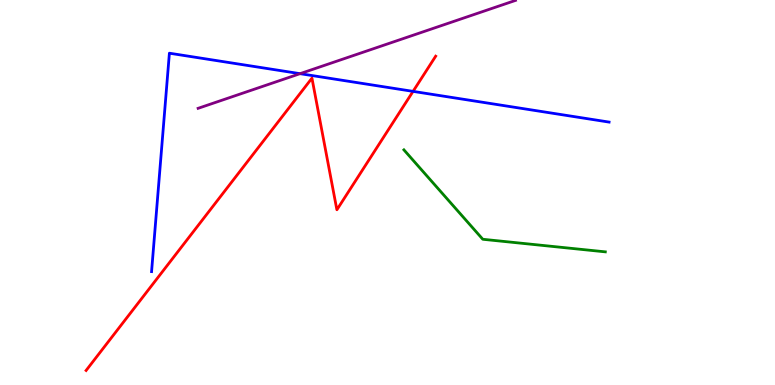[{'lines': ['blue', 'red'], 'intersections': [{'x': 5.33, 'y': 7.63}]}, {'lines': ['green', 'red'], 'intersections': []}, {'lines': ['purple', 'red'], 'intersections': []}, {'lines': ['blue', 'green'], 'intersections': []}, {'lines': ['blue', 'purple'], 'intersections': [{'x': 3.87, 'y': 8.09}]}, {'lines': ['green', 'purple'], 'intersections': []}]